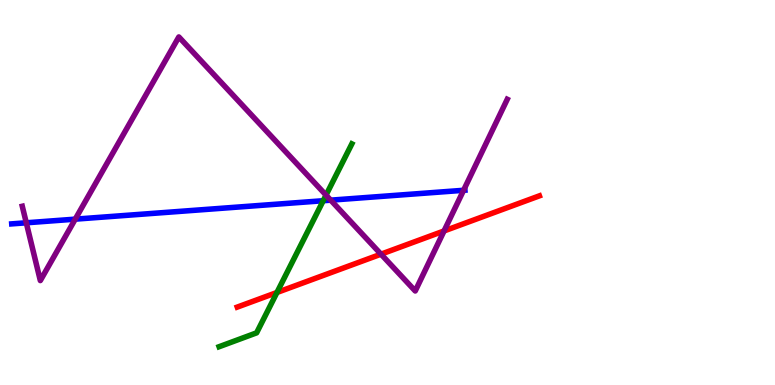[{'lines': ['blue', 'red'], 'intersections': []}, {'lines': ['green', 'red'], 'intersections': [{'x': 3.57, 'y': 2.4}]}, {'lines': ['purple', 'red'], 'intersections': [{'x': 4.92, 'y': 3.4}, {'x': 5.73, 'y': 4.0}]}, {'lines': ['blue', 'green'], 'intersections': [{'x': 4.17, 'y': 4.79}]}, {'lines': ['blue', 'purple'], 'intersections': [{'x': 0.339, 'y': 4.21}, {'x': 0.971, 'y': 4.31}, {'x': 4.27, 'y': 4.8}, {'x': 5.98, 'y': 5.06}]}, {'lines': ['green', 'purple'], 'intersections': [{'x': 4.21, 'y': 4.93}]}]